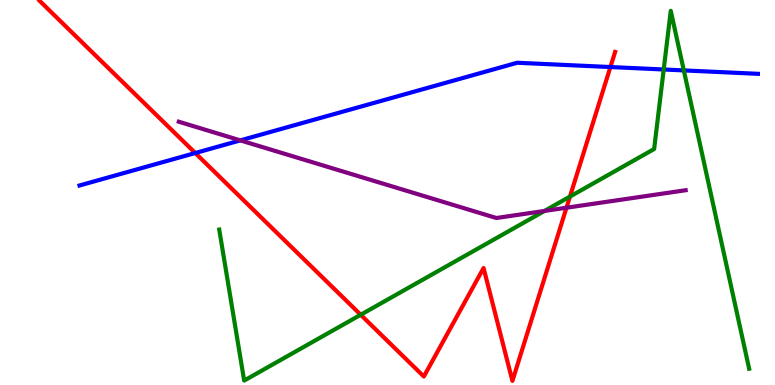[{'lines': ['blue', 'red'], 'intersections': [{'x': 2.52, 'y': 6.03}, {'x': 7.88, 'y': 8.26}]}, {'lines': ['green', 'red'], 'intersections': [{'x': 4.65, 'y': 1.82}, {'x': 7.35, 'y': 4.89}]}, {'lines': ['purple', 'red'], 'intersections': [{'x': 7.31, 'y': 4.6}]}, {'lines': ['blue', 'green'], 'intersections': [{'x': 8.56, 'y': 8.2}, {'x': 8.82, 'y': 8.17}]}, {'lines': ['blue', 'purple'], 'intersections': [{'x': 3.1, 'y': 6.35}]}, {'lines': ['green', 'purple'], 'intersections': [{'x': 7.03, 'y': 4.52}]}]